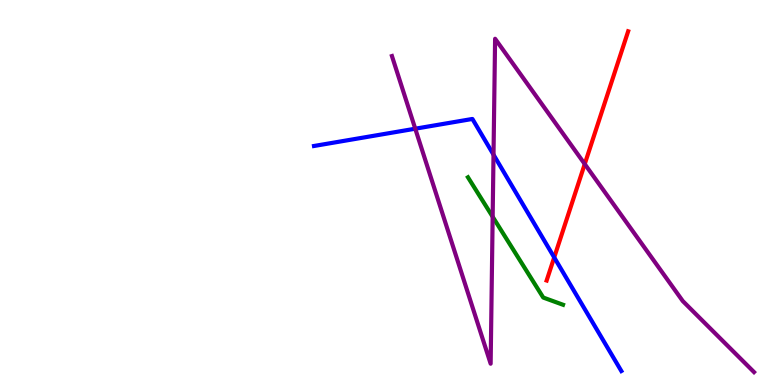[{'lines': ['blue', 'red'], 'intersections': [{'x': 7.15, 'y': 3.31}]}, {'lines': ['green', 'red'], 'intersections': []}, {'lines': ['purple', 'red'], 'intersections': [{'x': 7.55, 'y': 5.74}]}, {'lines': ['blue', 'green'], 'intersections': []}, {'lines': ['blue', 'purple'], 'intersections': [{'x': 5.36, 'y': 6.66}, {'x': 6.37, 'y': 5.98}]}, {'lines': ['green', 'purple'], 'intersections': [{'x': 6.36, 'y': 4.37}]}]